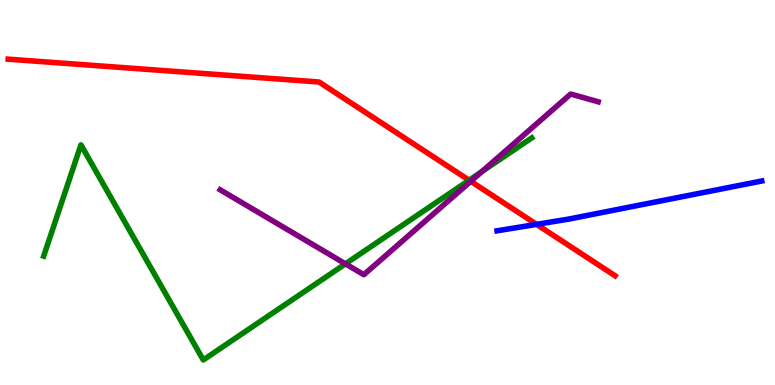[{'lines': ['blue', 'red'], 'intersections': [{'x': 6.92, 'y': 4.17}]}, {'lines': ['green', 'red'], 'intersections': [{'x': 6.05, 'y': 5.32}]}, {'lines': ['purple', 'red'], 'intersections': [{'x': 6.07, 'y': 5.29}]}, {'lines': ['blue', 'green'], 'intersections': []}, {'lines': ['blue', 'purple'], 'intersections': []}, {'lines': ['green', 'purple'], 'intersections': [{'x': 4.46, 'y': 3.15}, {'x': 6.22, 'y': 5.54}]}]